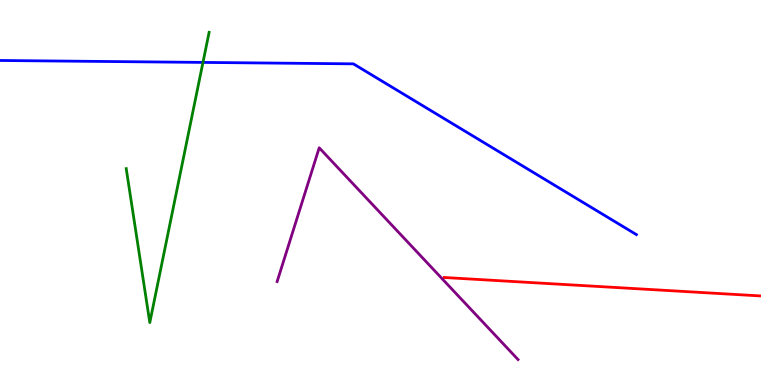[{'lines': ['blue', 'red'], 'intersections': []}, {'lines': ['green', 'red'], 'intersections': []}, {'lines': ['purple', 'red'], 'intersections': []}, {'lines': ['blue', 'green'], 'intersections': [{'x': 2.62, 'y': 8.38}]}, {'lines': ['blue', 'purple'], 'intersections': []}, {'lines': ['green', 'purple'], 'intersections': []}]